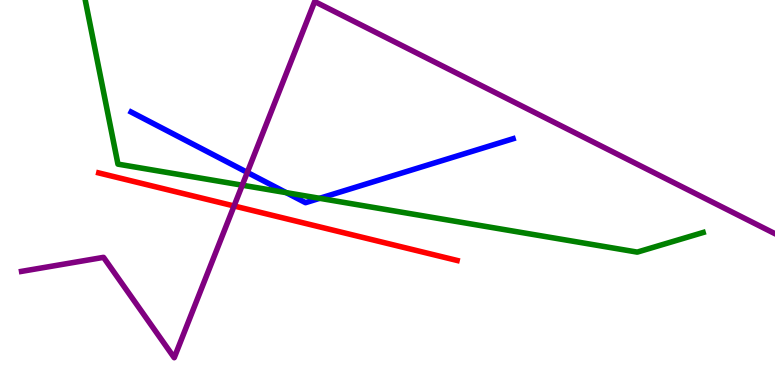[{'lines': ['blue', 'red'], 'intersections': []}, {'lines': ['green', 'red'], 'intersections': []}, {'lines': ['purple', 'red'], 'intersections': [{'x': 3.02, 'y': 4.65}]}, {'lines': ['blue', 'green'], 'intersections': [{'x': 3.69, 'y': 5.0}, {'x': 4.12, 'y': 4.85}]}, {'lines': ['blue', 'purple'], 'intersections': [{'x': 3.19, 'y': 5.52}]}, {'lines': ['green', 'purple'], 'intersections': [{'x': 3.13, 'y': 5.19}]}]